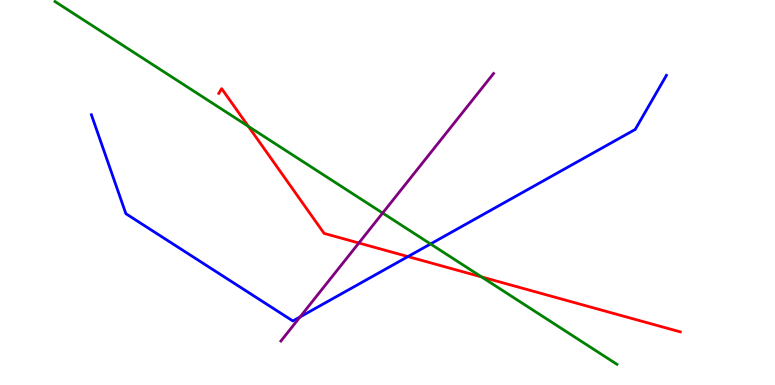[{'lines': ['blue', 'red'], 'intersections': [{'x': 5.26, 'y': 3.34}]}, {'lines': ['green', 'red'], 'intersections': [{'x': 3.2, 'y': 6.72}, {'x': 6.21, 'y': 2.81}]}, {'lines': ['purple', 'red'], 'intersections': [{'x': 4.63, 'y': 3.69}]}, {'lines': ['blue', 'green'], 'intersections': [{'x': 5.56, 'y': 3.66}]}, {'lines': ['blue', 'purple'], 'intersections': [{'x': 3.87, 'y': 1.77}]}, {'lines': ['green', 'purple'], 'intersections': [{'x': 4.94, 'y': 4.47}]}]